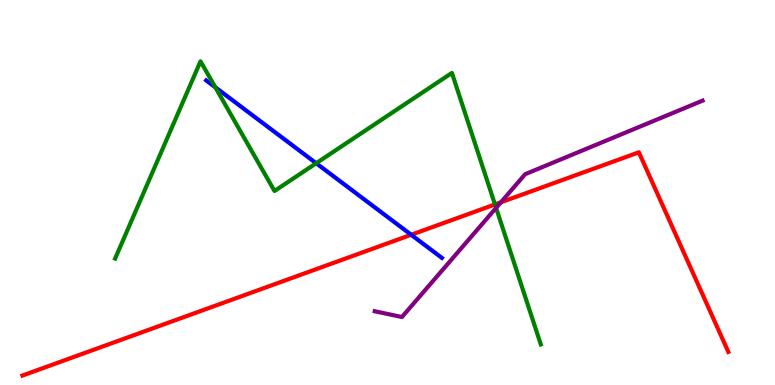[{'lines': ['blue', 'red'], 'intersections': [{'x': 5.31, 'y': 3.9}]}, {'lines': ['green', 'red'], 'intersections': [{'x': 6.39, 'y': 4.69}]}, {'lines': ['purple', 'red'], 'intersections': [{'x': 6.46, 'y': 4.75}]}, {'lines': ['blue', 'green'], 'intersections': [{'x': 2.78, 'y': 7.73}, {'x': 4.08, 'y': 5.76}]}, {'lines': ['blue', 'purple'], 'intersections': []}, {'lines': ['green', 'purple'], 'intersections': [{'x': 6.4, 'y': 4.6}]}]